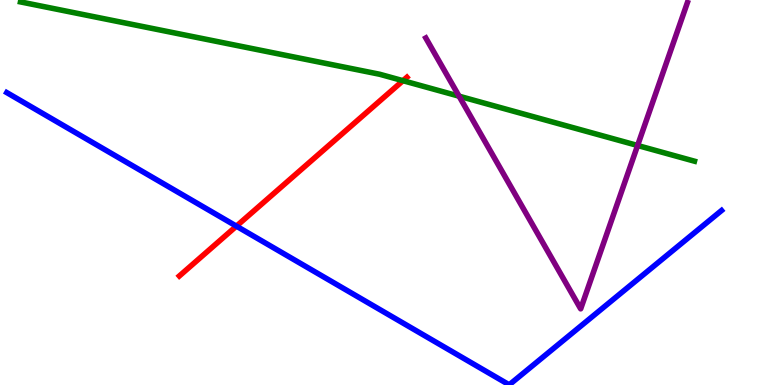[{'lines': ['blue', 'red'], 'intersections': [{'x': 3.05, 'y': 4.13}]}, {'lines': ['green', 'red'], 'intersections': [{'x': 5.2, 'y': 7.9}]}, {'lines': ['purple', 'red'], 'intersections': []}, {'lines': ['blue', 'green'], 'intersections': []}, {'lines': ['blue', 'purple'], 'intersections': []}, {'lines': ['green', 'purple'], 'intersections': [{'x': 5.92, 'y': 7.5}, {'x': 8.23, 'y': 6.22}]}]